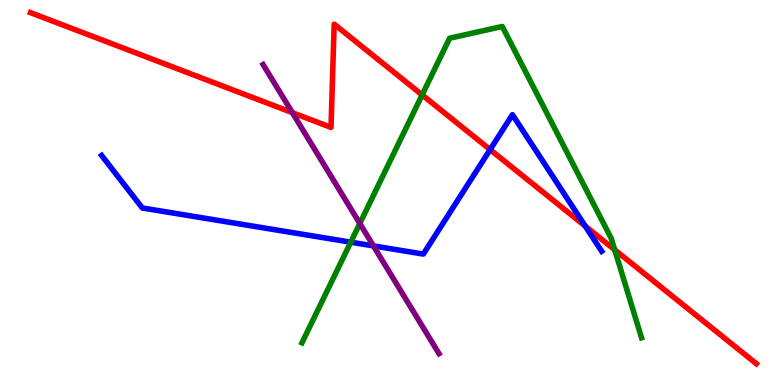[{'lines': ['blue', 'red'], 'intersections': [{'x': 6.32, 'y': 6.11}, {'x': 7.55, 'y': 4.13}]}, {'lines': ['green', 'red'], 'intersections': [{'x': 5.45, 'y': 7.53}, {'x': 7.93, 'y': 3.51}]}, {'lines': ['purple', 'red'], 'intersections': [{'x': 3.77, 'y': 7.07}]}, {'lines': ['blue', 'green'], 'intersections': [{'x': 4.53, 'y': 3.71}]}, {'lines': ['blue', 'purple'], 'intersections': [{'x': 4.82, 'y': 3.61}]}, {'lines': ['green', 'purple'], 'intersections': [{'x': 4.64, 'y': 4.19}]}]